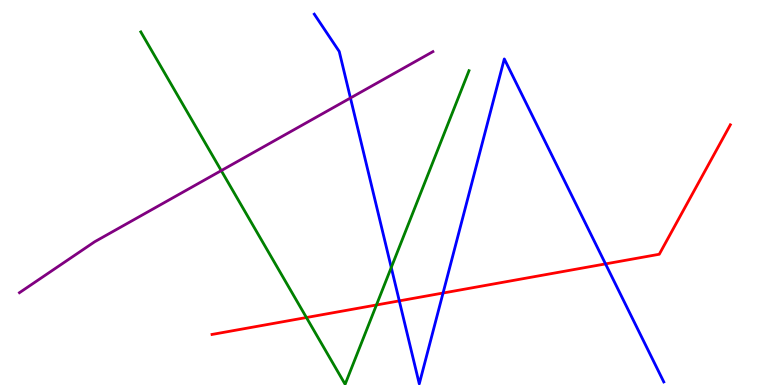[{'lines': ['blue', 'red'], 'intersections': [{'x': 5.15, 'y': 2.19}, {'x': 5.72, 'y': 2.39}, {'x': 7.81, 'y': 3.15}]}, {'lines': ['green', 'red'], 'intersections': [{'x': 3.95, 'y': 1.75}, {'x': 4.86, 'y': 2.08}]}, {'lines': ['purple', 'red'], 'intersections': []}, {'lines': ['blue', 'green'], 'intersections': [{'x': 5.05, 'y': 3.05}]}, {'lines': ['blue', 'purple'], 'intersections': [{'x': 4.52, 'y': 7.45}]}, {'lines': ['green', 'purple'], 'intersections': [{'x': 2.85, 'y': 5.57}]}]